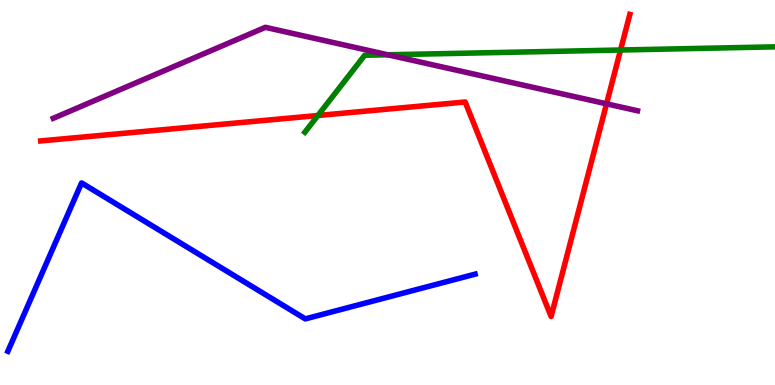[{'lines': ['blue', 'red'], 'intersections': []}, {'lines': ['green', 'red'], 'intersections': [{'x': 4.1, 'y': 7.0}, {'x': 8.01, 'y': 8.7}]}, {'lines': ['purple', 'red'], 'intersections': [{'x': 7.83, 'y': 7.3}]}, {'lines': ['blue', 'green'], 'intersections': []}, {'lines': ['blue', 'purple'], 'intersections': []}, {'lines': ['green', 'purple'], 'intersections': [{'x': 5.0, 'y': 8.58}]}]